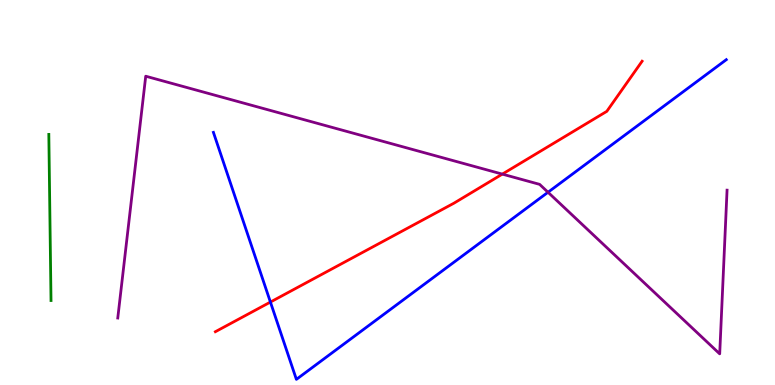[{'lines': ['blue', 'red'], 'intersections': [{'x': 3.49, 'y': 2.15}]}, {'lines': ['green', 'red'], 'intersections': []}, {'lines': ['purple', 'red'], 'intersections': [{'x': 6.48, 'y': 5.48}]}, {'lines': ['blue', 'green'], 'intersections': []}, {'lines': ['blue', 'purple'], 'intersections': [{'x': 7.07, 'y': 5.01}]}, {'lines': ['green', 'purple'], 'intersections': []}]